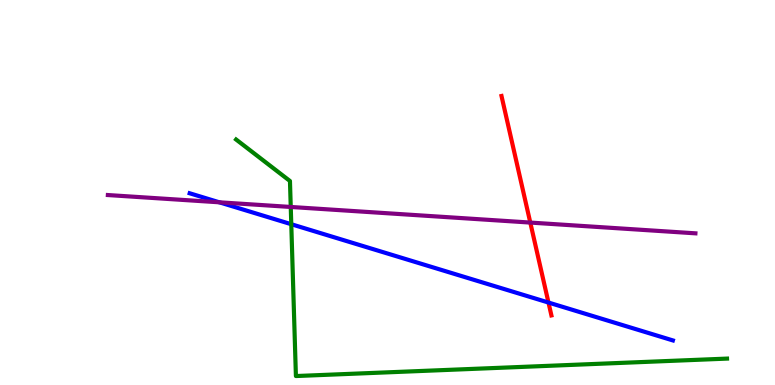[{'lines': ['blue', 'red'], 'intersections': [{'x': 7.08, 'y': 2.14}]}, {'lines': ['green', 'red'], 'intersections': []}, {'lines': ['purple', 'red'], 'intersections': [{'x': 6.84, 'y': 4.22}]}, {'lines': ['blue', 'green'], 'intersections': [{'x': 3.76, 'y': 4.18}]}, {'lines': ['blue', 'purple'], 'intersections': [{'x': 2.83, 'y': 4.75}]}, {'lines': ['green', 'purple'], 'intersections': [{'x': 3.75, 'y': 4.62}]}]